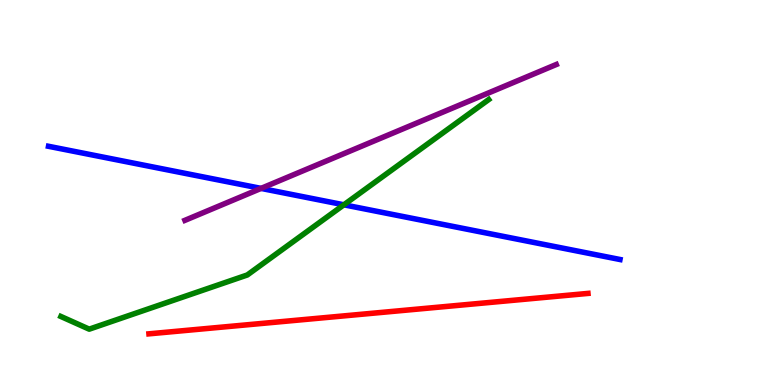[{'lines': ['blue', 'red'], 'intersections': []}, {'lines': ['green', 'red'], 'intersections': []}, {'lines': ['purple', 'red'], 'intersections': []}, {'lines': ['blue', 'green'], 'intersections': [{'x': 4.44, 'y': 4.68}]}, {'lines': ['blue', 'purple'], 'intersections': [{'x': 3.37, 'y': 5.11}]}, {'lines': ['green', 'purple'], 'intersections': []}]